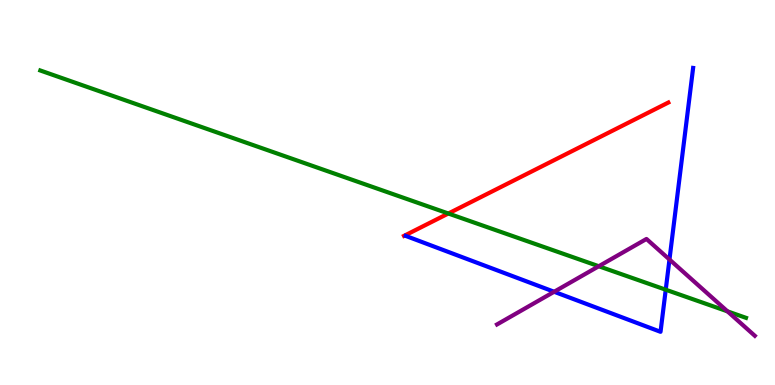[{'lines': ['blue', 'red'], 'intersections': []}, {'lines': ['green', 'red'], 'intersections': [{'x': 5.79, 'y': 4.45}]}, {'lines': ['purple', 'red'], 'intersections': []}, {'lines': ['blue', 'green'], 'intersections': [{'x': 8.59, 'y': 2.48}]}, {'lines': ['blue', 'purple'], 'intersections': [{'x': 7.15, 'y': 2.42}, {'x': 8.64, 'y': 3.26}]}, {'lines': ['green', 'purple'], 'intersections': [{'x': 7.73, 'y': 3.08}, {'x': 9.39, 'y': 1.91}]}]